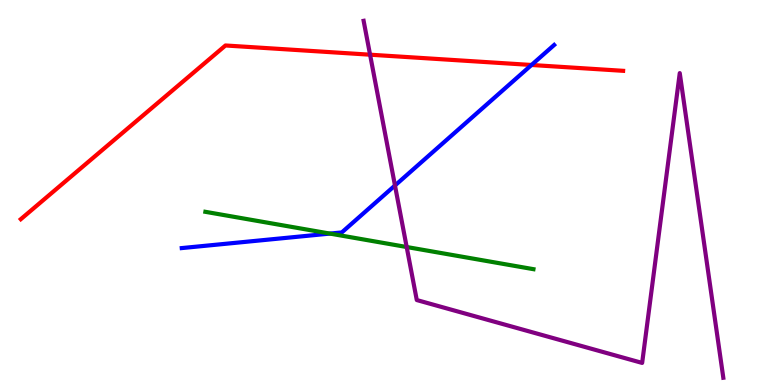[{'lines': ['blue', 'red'], 'intersections': [{'x': 6.86, 'y': 8.31}]}, {'lines': ['green', 'red'], 'intersections': []}, {'lines': ['purple', 'red'], 'intersections': [{'x': 4.78, 'y': 8.58}]}, {'lines': ['blue', 'green'], 'intersections': [{'x': 4.26, 'y': 3.93}]}, {'lines': ['blue', 'purple'], 'intersections': [{'x': 5.1, 'y': 5.18}]}, {'lines': ['green', 'purple'], 'intersections': [{'x': 5.25, 'y': 3.58}]}]